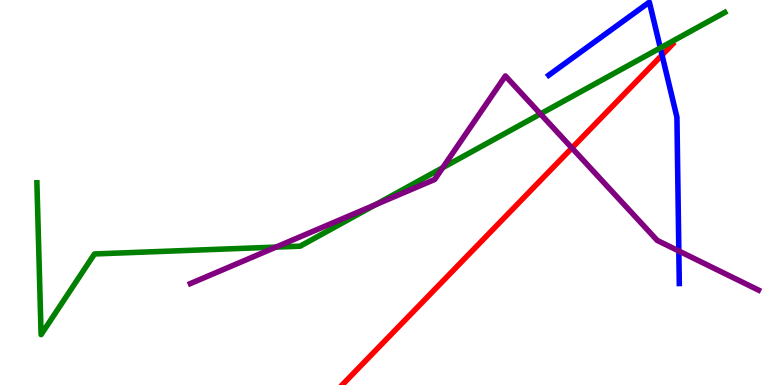[{'lines': ['blue', 'red'], 'intersections': [{'x': 8.54, 'y': 8.57}]}, {'lines': ['green', 'red'], 'intersections': []}, {'lines': ['purple', 'red'], 'intersections': [{'x': 7.38, 'y': 6.16}]}, {'lines': ['blue', 'green'], 'intersections': [{'x': 8.52, 'y': 8.76}]}, {'lines': ['blue', 'purple'], 'intersections': [{'x': 8.76, 'y': 3.48}]}, {'lines': ['green', 'purple'], 'intersections': [{'x': 3.56, 'y': 3.58}, {'x': 4.84, 'y': 4.68}, {'x': 5.71, 'y': 5.64}, {'x': 6.97, 'y': 7.04}]}]